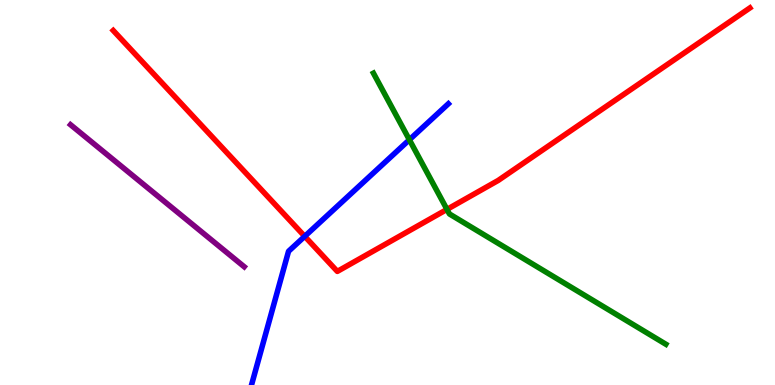[{'lines': ['blue', 'red'], 'intersections': [{'x': 3.93, 'y': 3.86}]}, {'lines': ['green', 'red'], 'intersections': [{'x': 5.77, 'y': 4.56}]}, {'lines': ['purple', 'red'], 'intersections': []}, {'lines': ['blue', 'green'], 'intersections': [{'x': 5.28, 'y': 6.37}]}, {'lines': ['blue', 'purple'], 'intersections': []}, {'lines': ['green', 'purple'], 'intersections': []}]